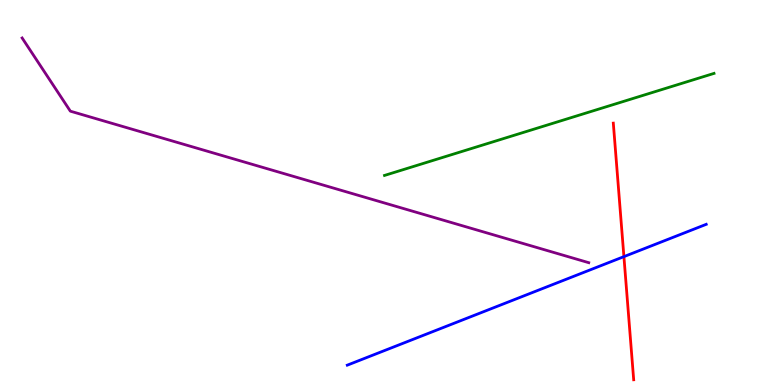[{'lines': ['blue', 'red'], 'intersections': [{'x': 8.05, 'y': 3.33}]}, {'lines': ['green', 'red'], 'intersections': []}, {'lines': ['purple', 'red'], 'intersections': []}, {'lines': ['blue', 'green'], 'intersections': []}, {'lines': ['blue', 'purple'], 'intersections': []}, {'lines': ['green', 'purple'], 'intersections': []}]